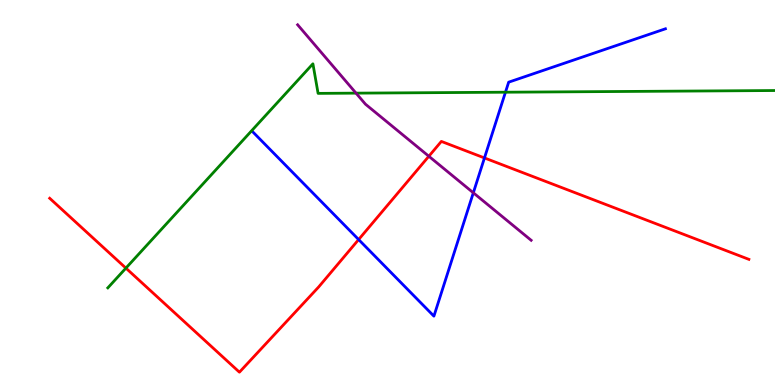[{'lines': ['blue', 'red'], 'intersections': [{'x': 4.63, 'y': 3.78}, {'x': 6.25, 'y': 5.9}]}, {'lines': ['green', 'red'], 'intersections': [{'x': 1.62, 'y': 3.04}]}, {'lines': ['purple', 'red'], 'intersections': [{'x': 5.53, 'y': 5.94}]}, {'lines': ['blue', 'green'], 'intersections': [{'x': 6.52, 'y': 7.6}]}, {'lines': ['blue', 'purple'], 'intersections': [{'x': 6.11, 'y': 4.99}]}, {'lines': ['green', 'purple'], 'intersections': [{'x': 4.59, 'y': 7.58}]}]